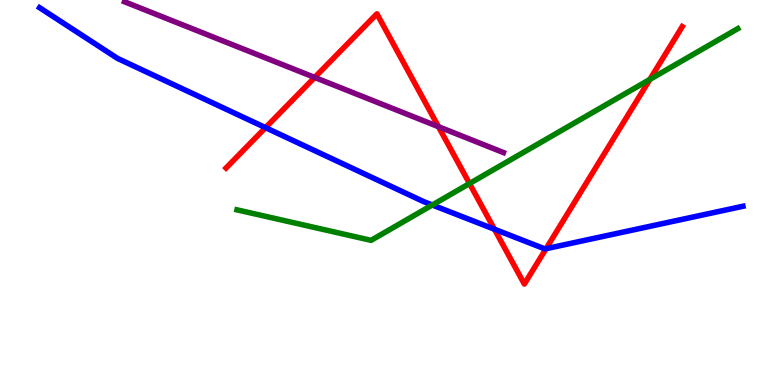[{'lines': ['blue', 'red'], 'intersections': [{'x': 3.43, 'y': 6.68}, {'x': 6.38, 'y': 4.05}, {'x': 7.05, 'y': 3.54}]}, {'lines': ['green', 'red'], 'intersections': [{'x': 6.06, 'y': 5.23}, {'x': 8.39, 'y': 7.94}]}, {'lines': ['purple', 'red'], 'intersections': [{'x': 4.06, 'y': 7.99}, {'x': 5.66, 'y': 6.71}]}, {'lines': ['blue', 'green'], 'intersections': [{'x': 5.58, 'y': 4.68}]}, {'lines': ['blue', 'purple'], 'intersections': []}, {'lines': ['green', 'purple'], 'intersections': []}]